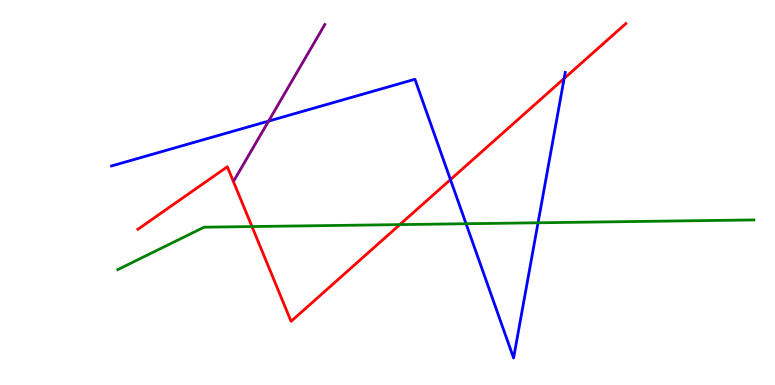[{'lines': ['blue', 'red'], 'intersections': [{'x': 5.81, 'y': 5.33}, {'x': 7.28, 'y': 7.96}]}, {'lines': ['green', 'red'], 'intersections': [{'x': 3.25, 'y': 4.12}, {'x': 5.16, 'y': 4.17}]}, {'lines': ['purple', 'red'], 'intersections': []}, {'lines': ['blue', 'green'], 'intersections': [{'x': 6.01, 'y': 4.19}, {'x': 6.94, 'y': 4.21}]}, {'lines': ['blue', 'purple'], 'intersections': [{'x': 3.47, 'y': 6.85}]}, {'lines': ['green', 'purple'], 'intersections': []}]